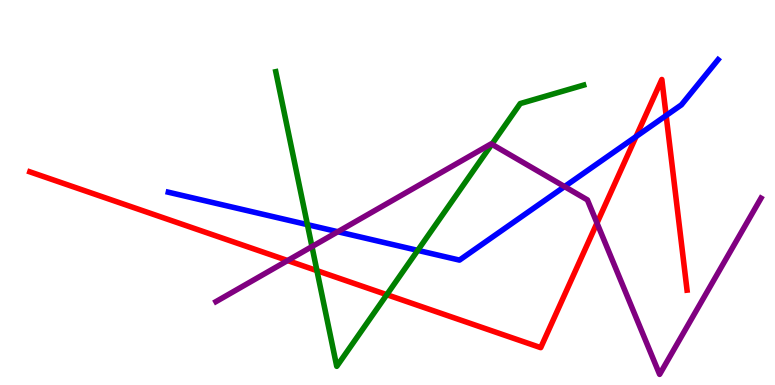[{'lines': ['blue', 'red'], 'intersections': [{'x': 8.21, 'y': 6.45}, {'x': 8.6, 'y': 7.0}]}, {'lines': ['green', 'red'], 'intersections': [{'x': 4.09, 'y': 2.97}, {'x': 4.99, 'y': 2.35}]}, {'lines': ['purple', 'red'], 'intersections': [{'x': 3.71, 'y': 3.23}, {'x': 7.7, 'y': 4.21}]}, {'lines': ['blue', 'green'], 'intersections': [{'x': 3.97, 'y': 4.17}, {'x': 5.39, 'y': 3.5}]}, {'lines': ['blue', 'purple'], 'intersections': [{'x': 4.36, 'y': 3.98}, {'x': 7.28, 'y': 5.15}]}, {'lines': ['green', 'purple'], 'intersections': [{'x': 4.03, 'y': 3.6}, {'x': 6.35, 'y': 6.25}]}]